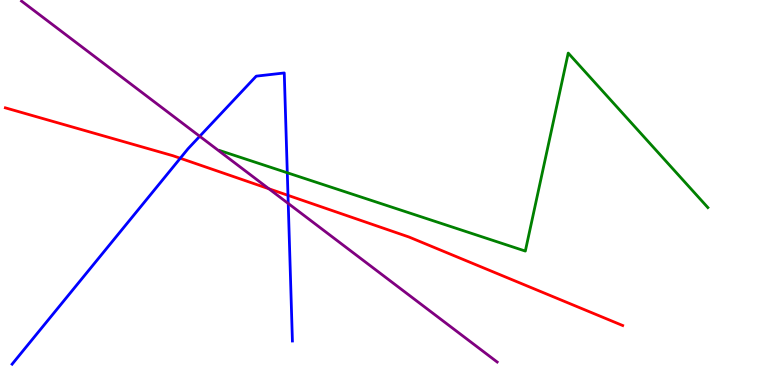[{'lines': ['blue', 'red'], 'intersections': [{'x': 2.33, 'y': 5.89}, {'x': 3.72, 'y': 4.93}]}, {'lines': ['green', 'red'], 'intersections': []}, {'lines': ['purple', 'red'], 'intersections': [{'x': 3.47, 'y': 5.1}]}, {'lines': ['blue', 'green'], 'intersections': [{'x': 3.71, 'y': 5.51}]}, {'lines': ['blue', 'purple'], 'intersections': [{'x': 2.58, 'y': 6.46}, {'x': 3.72, 'y': 4.72}]}, {'lines': ['green', 'purple'], 'intersections': []}]